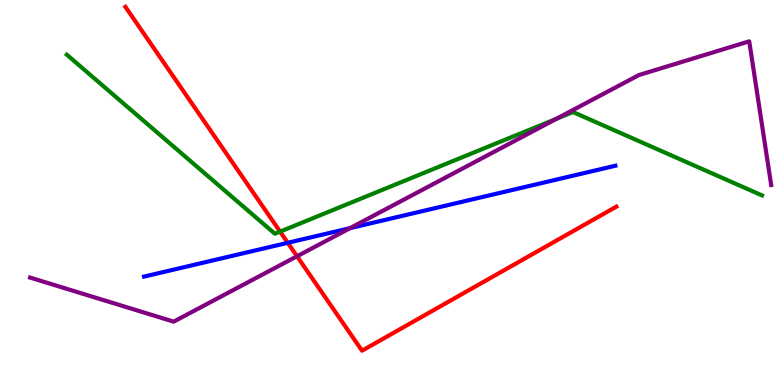[{'lines': ['blue', 'red'], 'intersections': [{'x': 3.71, 'y': 3.69}]}, {'lines': ['green', 'red'], 'intersections': [{'x': 3.61, 'y': 3.98}]}, {'lines': ['purple', 'red'], 'intersections': [{'x': 3.83, 'y': 3.34}]}, {'lines': ['blue', 'green'], 'intersections': []}, {'lines': ['blue', 'purple'], 'intersections': [{'x': 4.52, 'y': 4.07}]}, {'lines': ['green', 'purple'], 'intersections': [{'x': 7.18, 'y': 6.91}]}]